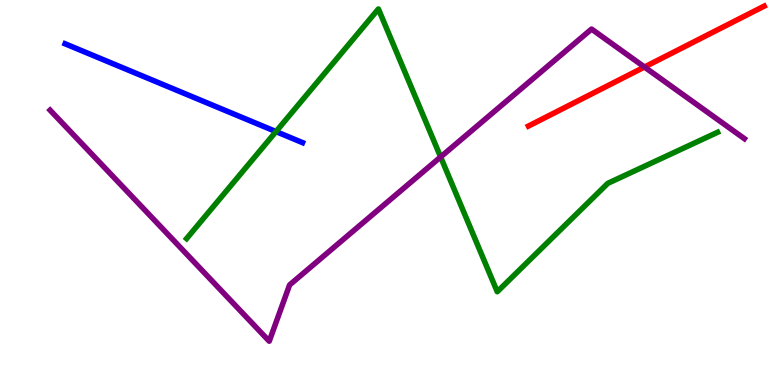[{'lines': ['blue', 'red'], 'intersections': []}, {'lines': ['green', 'red'], 'intersections': []}, {'lines': ['purple', 'red'], 'intersections': [{'x': 8.32, 'y': 8.26}]}, {'lines': ['blue', 'green'], 'intersections': [{'x': 3.56, 'y': 6.58}]}, {'lines': ['blue', 'purple'], 'intersections': []}, {'lines': ['green', 'purple'], 'intersections': [{'x': 5.69, 'y': 5.92}]}]